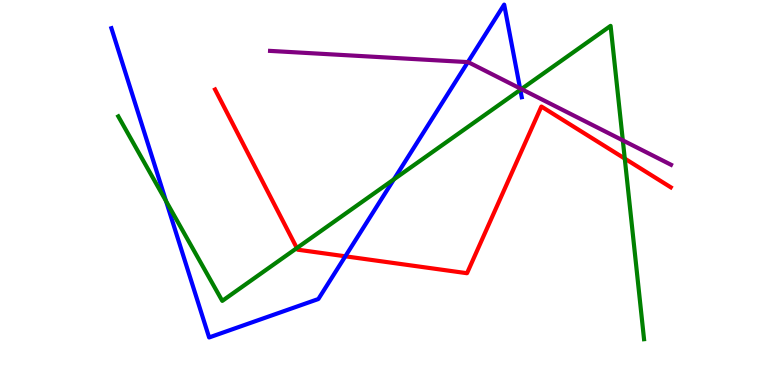[{'lines': ['blue', 'red'], 'intersections': [{'x': 4.46, 'y': 3.34}]}, {'lines': ['green', 'red'], 'intersections': [{'x': 3.83, 'y': 3.56}, {'x': 8.06, 'y': 5.88}]}, {'lines': ['purple', 'red'], 'intersections': []}, {'lines': ['blue', 'green'], 'intersections': [{'x': 2.14, 'y': 4.78}, {'x': 5.08, 'y': 5.34}, {'x': 6.71, 'y': 7.67}]}, {'lines': ['blue', 'purple'], 'intersections': [{'x': 6.04, 'y': 8.39}, {'x': 6.71, 'y': 7.7}]}, {'lines': ['green', 'purple'], 'intersections': [{'x': 6.73, 'y': 7.69}, {'x': 8.04, 'y': 6.35}]}]